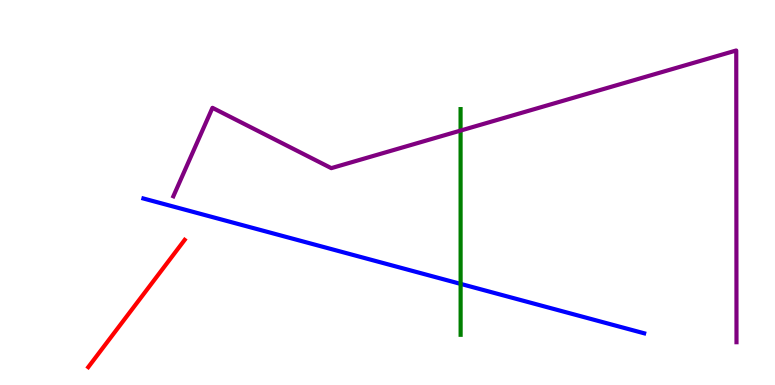[{'lines': ['blue', 'red'], 'intersections': []}, {'lines': ['green', 'red'], 'intersections': []}, {'lines': ['purple', 'red'], 'intersections': []}, {'lines': ['blue', 'green'], 'intersections': [{'x': 5.94, 'y': 2.63}]}, {'lines': ['blue', 'purple'], 'intersections': []}, {'lines': ['green', 'purple'], 'intersections': [{'x': 5.94, 'y': 6.61}]}]